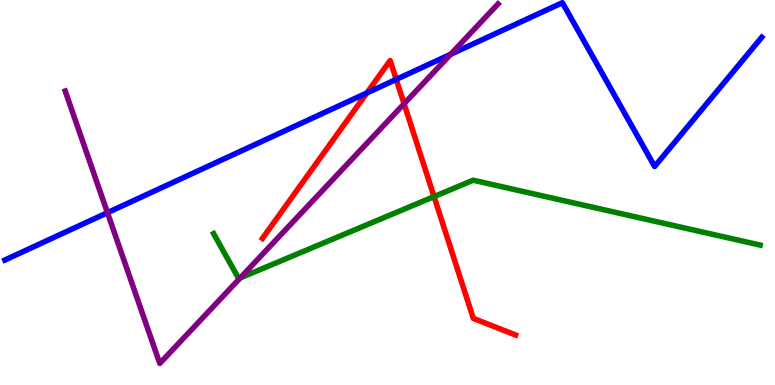[{'lines': ['blue', 'red'], 'intersections': [{'x': 4.73, 'y': 7.59}, {'x': 5.11, 'y': 7.94}]}, {'lines': ['green', 'red'], 'intersections': [{'x': 5.6, 'y': 4.89}]}, {'lines': ['purple', 'red'], 'intersections': [{'x': 5.21, 'y': 7.3}]}, {'lines': ['blue', 'green'], 'intersections': []}, {'lines': ['blue', 'purple'], 'intersections': [{'x': 1.39, 'y': 4.48}, {'x': 5.81, 'y': 8.59}]}, {'lines': ['green', 'purple'], 'intersections': [{'x': 3.1, 'y': 2.78}]}]